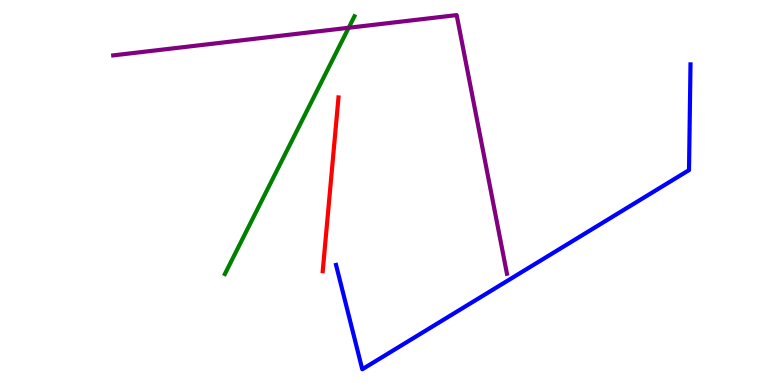[{'lines': ['blue', 'red'], 'intersections': []}, {'lines': ['green', 'red'], 'intersections': []}, {'lines': ['purple', 'red'], 'intersections': []}, {'lines': ['blue', 'green'], 'intersections': []}, {'lines': ['blue', 'purple'], 'intersections': []}, {'lines': ['green', 'purple'], 'intersections': [{'x': 4.5, 'y': 9.28}]}]